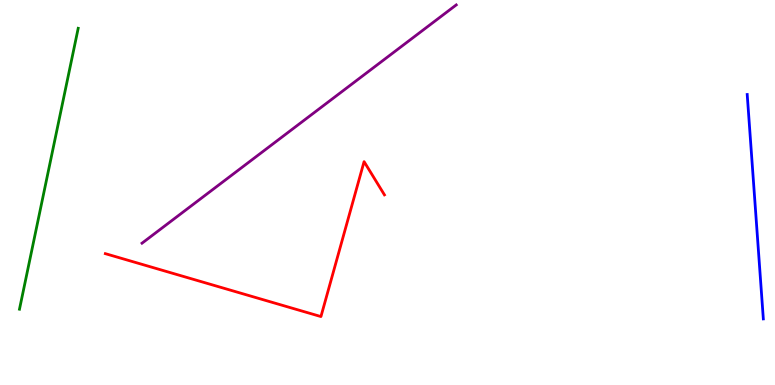[{'lines': ['blue', 'red'], 'intersections': []}, {'lines': ['green', 'red'], 'intersections': []}, {'lines': ['purple', 'red'], 'intersections': []}, {'lines': ['blue', 'green'], 'intersections': []}, {'lines': ['blue', 'purple'], 'intersections': []}, {'lines': ['green', 'purple'], 'intersections': []}]